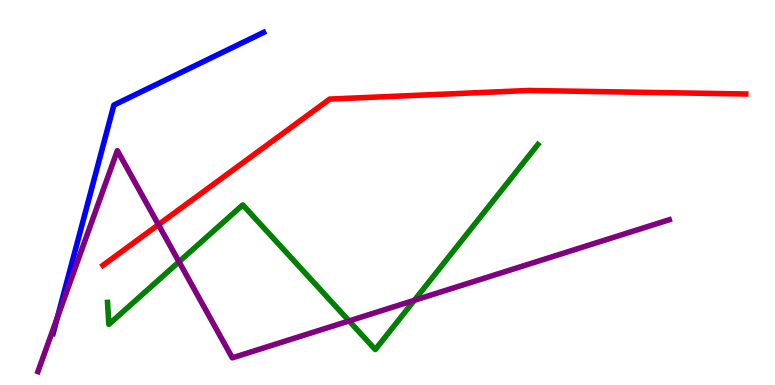[{'lines': ['blue', 'red'], 'intersections': []}, {'lines': ['green', 'red'], 'intersections': []}, {'lines': ['purple', 'red'], 'intersections': [{'x': 2.04, 'y': 4.16}]}, {'lines': ['blue', 'green'], 'intersections': []}, {'lines': ['blue', 'purple'], 'intersections': [{'x': 0.74, 'y': 1.75}]}, {'lines': ['green', 'purple'], 'intersections': [{'x': 2.31, 'y': 3.2}, {'x': 4.5, 'y': 1.66}, {'x': 5.35, 'y': 2.2}]}]